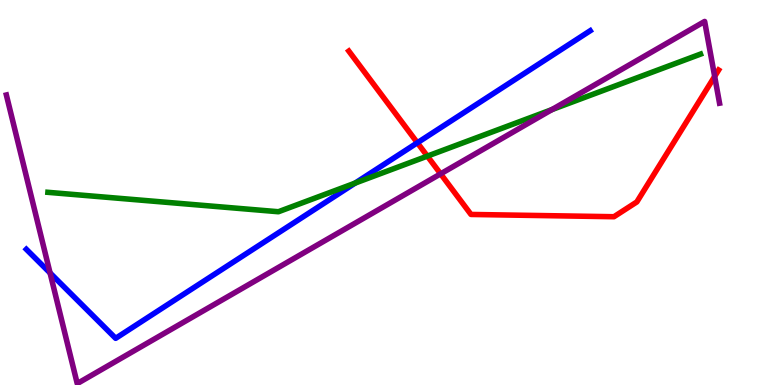[{'lines': ['blue', 'red'], 'intersections': [{'x': 5.39, 'y': 6.29}]}, {'lines': ['green', 'red'], 'intersections': [{'x': 5.51, 'y': 5.95}]}, {'lines': ['purple', 'red'], 'intersections': [{'x': 5.69, 'y': 5.48}, {'x': 9.22, 'y': 8.01}]}, {'lines': ['blue', 'green'], 'intersections': [{'x': 4.58, 'y': 5.25}]}, {'lines': ['blue', 'purple'], 'intersections': [{'x': 0.646, 'y': 2.91}]}, {'lines': ['green', 'purple'], 'intersections': [{'x': 7.12, 'y': 7.15}]}]